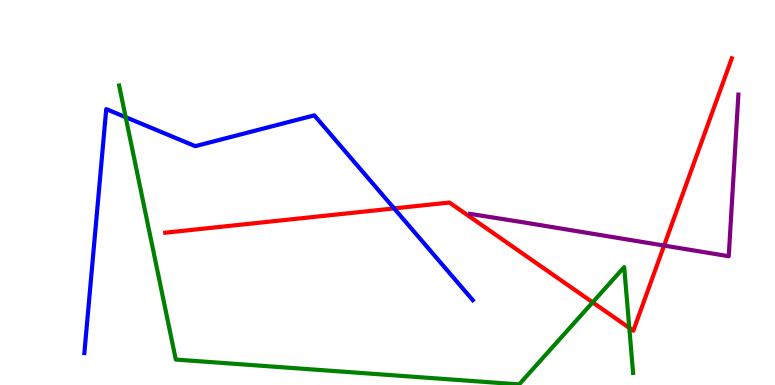[{'lines': ['blue', 'red'], 'intersections': [{'x': 5.09, 'y': 4.59}]}, {'lines': ['green', 'red'], 'intersections': [{'x': 7.65, 'y': 2.15}, {'x': 8.12, 'y': 1.48}]}, {'lines': ['purple', 'red'], 'intersections': [{'x': 8.57, 'y': 3.62}]}, {'lines': ['blue', 'green'], 'intersections': [{'x': 1.62, 'y': 6.96}]}, {'lines': ['blue', 'purple'], 'intersections': []}, {'lines': ['green', 'purple'], 'intersections': []}]